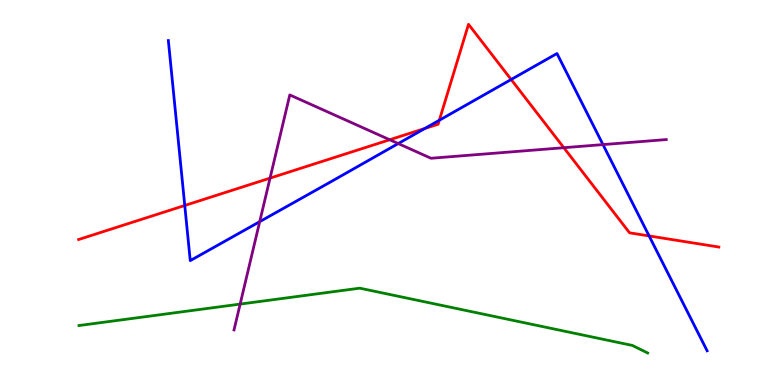[{'lines': ['blue', 'red'], 'intersections': [{'x': 2.38, 'y': 4.66}, {'x': 5.48, 'y': 6.66}, {'x': 5.67, 'y': 6.88}, {'x': 6.6, 'y': 7.93}, {'x': 8.38, 'y': 3.87}]}, {'lines': ['green', 'red'], 'intersections': []}, {'lines': ['purple', 'red'], 'intersections': [{'x': 3.48, 'y': 5.37}, {'x': 5.03, 'y': 6.37}, {'x': 7.28, 'y': 6.16}]}, {'lines': ['blue', 'green'], 'intersections': []}, {'lines': ['blue', 'purple'], 'intersections': [{'x': 3.35, 'y': 4.24}, {'x': 5.14, 'y': 6.27}, {'x': 7.78, 'y': 6.24}]}, {'lines': ['green', 'purple'], 'intersections': [{'x': 3.1, 'y': 2.1}]}]